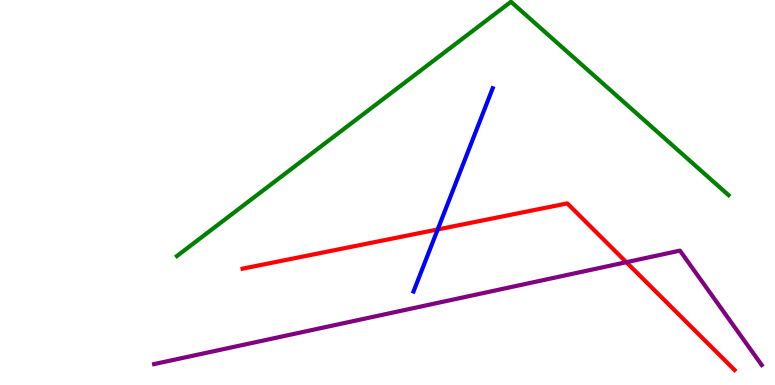[{'lines': ['blue', 'red'], 'intersections': [{'x': 5.65, 'y': 4.04}]}, {'lines': ['green', 'red'], 'intersections': []}, {'lines': ['purple', 'red'], 'intersections': [{'x': 8.08, 'y': 3.19}]}, {'lines': ['blue', 'green'], 'intersections': []}, {'lines': ['blue', 'purple'], 'intersections': []}, {'lines': ['green', 'purple'], 'intersections': []}]